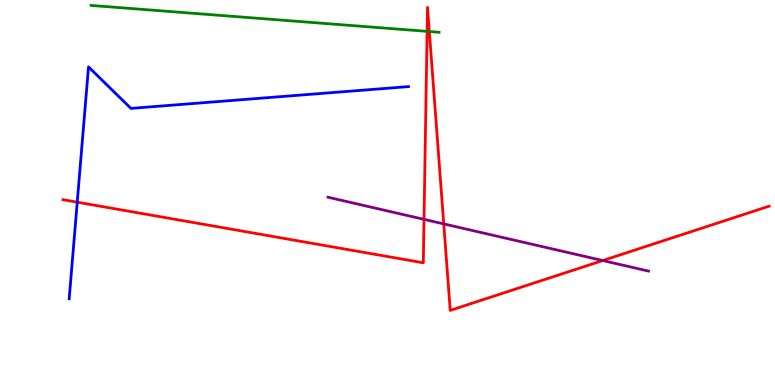[{'lines': ['blue', 'red'], 'intersections': [{'x': 0.997, 'y': 4.75}]}, {'lines': ['green', 'red'], 'intersections': [{'x': 5.51, 'y': 9.19}, {'x': 5.54, 'y': 9.18}]}, {'lines': ['purple', 'red'], 'intersections': [{'x': 5.47, 'y': 4.3}, {'x': 5.73, 'y': 4.18}, {'x': 7.78, 'y': 3.23}]}, {'lines': ['blue', 'green'], 'intersections': []}, {'lines': ['blue', 'purple'], 'intersections': []}, {'lines': ['green', 'purple'], 'intersections': []}]